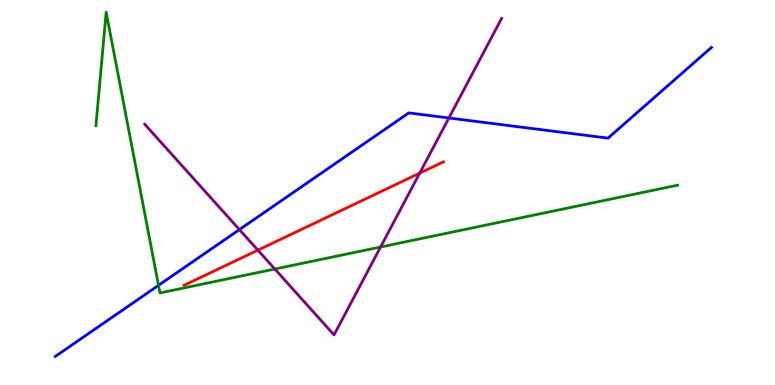[{'lines': ['blue', 'red'], 'intersections': []}, {'lines': ['green', 'red'], 'intersections': []}, {'lines': ['purple', 'red'], 'intersections': [{'x': 3.33, 'y': 3.5}, {'x': 5.42, 'y': 5.5}]}, {'lines': ['blue', 'green'], 'intersections': [{'x': 2.05, 'y': 2.59}]}, {'lines': ['blue', 'purple'], 'intersections': [{'x': 3.09, 'y': 4.04}, {'x': 5.79, 'y': 6.94}]}, {'lines': ['green', 'purple'], 'intersections': [{'x': 3.55, 'y': 3.01}, {'x': 4.91, 'y': 3.58}]}]